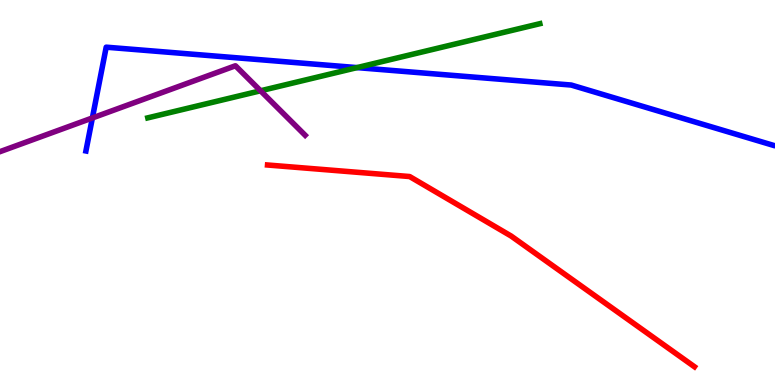[{'lines': ['blue', 'red'], 'intersections': []}, {'lines': ['green', 'red'], 'intersections': []}, {'lines': ['purple', 'red'], 'intersections': []}, {'lines': ['blue', 'green'], 'intersections': [{'x': 4.61, 'y': 8.24}]}, {'lines': ['blue', 'purple'], 'intersections': [{'x': 1.19, 'y': 6.94}]}, {'lines': ['green', 'purple'], 'intersections': [{'x': 3.36, 'y': 7.64}]}]